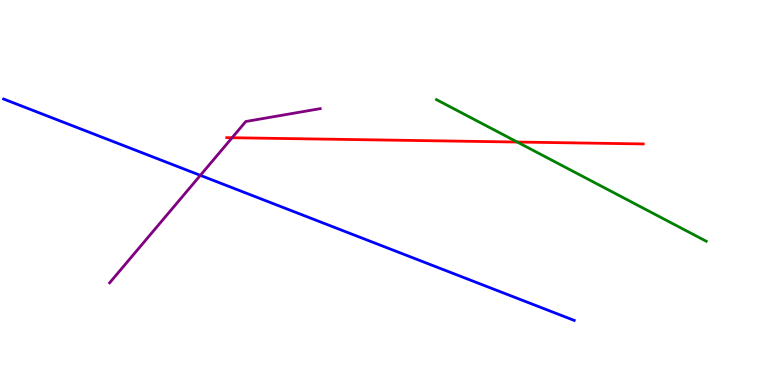[{'lines': ['blue', 'red'], 'intersections': []}, {'lines': ['green', 'red'], 'intersections': [{'x': 6.67, 'y': 6.31}]}, {'lines': ['purple', 'red'], 'intersections': [{'x': 2.99, 'y': 6.42}]}, {'lines': ['blue', 'green'], 'intersections': []}, {'lines': ['blue', 'purple'], 'intersections': [{'x': 2.59, 'y': 5.45}]}, {'lines': ['green', 'purple'], 'intersections': []}]